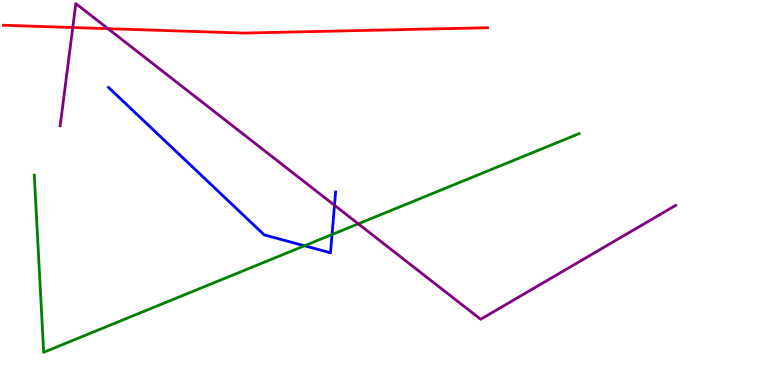[{'lines': ['blue', 'red'], 'intersections': []}, {'lines': ['green', 'red'], 'intersections': []}, {'lines': ['purple', 'red'], 'intersections': [{'x': 0.939, 'y': 9.29}, {'x': 1.39, 'y': 9.26}]}, {'lines': ['blue', 'green'], 'intersections': [{'x': 3.93, 'y': 3.62}, {'x': 4.28, 'y': 3.91}]}, {'lines': ['blue', 'purple'], 'intersections': [{'x': 4.32, 'y': 4.67}]}, {'lines': ['green', 'purple'], 'intersections': [{'x': 4.62, 'y': 4.19}]}]